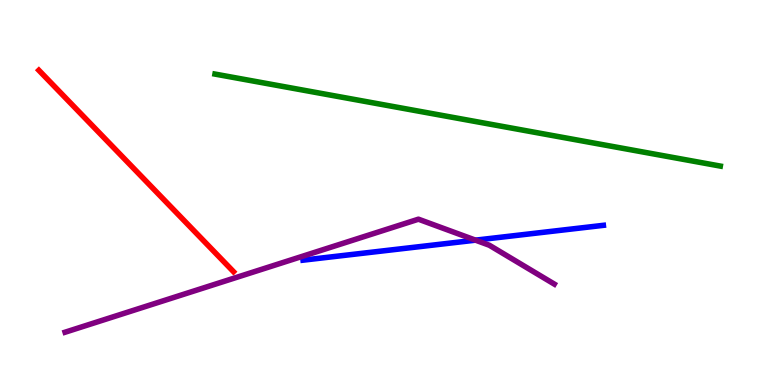[{'lines': ['blue', 'red'], 'intersections': []}, {'lines': ['green', 'red'], 'intersections': []}, {'lines': ['purple', 'red'], 'intersections': []}, {'lines': ['blue', 'green'], 'intersections': []}, {'lines': ['blue', 'purple'], 'intersections': [{'x': 6.14, 'y': 3.76}]}, {'lines': ['green', 'purple'], 'intersections': []}]